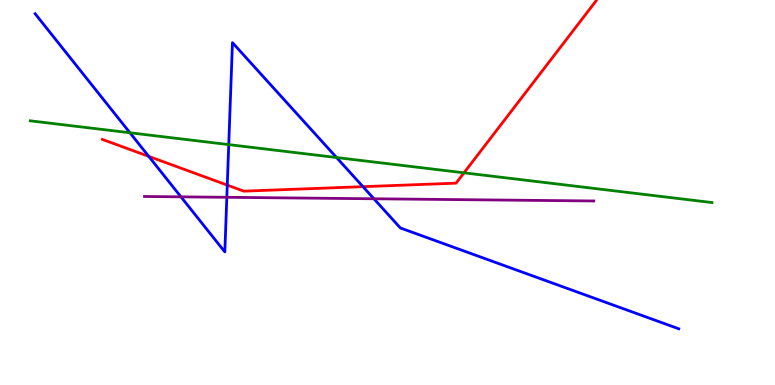[{'lines': ['blue', 'red'], 'intersections': [{'x': 1.92, 'y': 5.94}, {'x': 2.93, 'y': 5.19}, {'x': 4.68, 'y': 5.15}]}, {'lines': ['green', 'red'], 'intersections': [{'x': 5.99, 'y': 5.51}]}, {'lines': ['purple', 'red'], 'intersections': []}, {'lines': ['blue', 'green'], 'intersections': [{'x': 1.68, 'y': 6.55}, {'x': 2.95, 'y': 6.24}, {'x': 4.34, 'y': 5.91}]}, {'lines': ['blue', 'purple'], 'intersections': [{'x': 2.34, 'y': 4.89}, {'x': 2.93, 'y': 4.88}, {'x': 4.82, 'y': 4.84}]}, {'lines': ['green', 'purple'], 'intersections': []}]